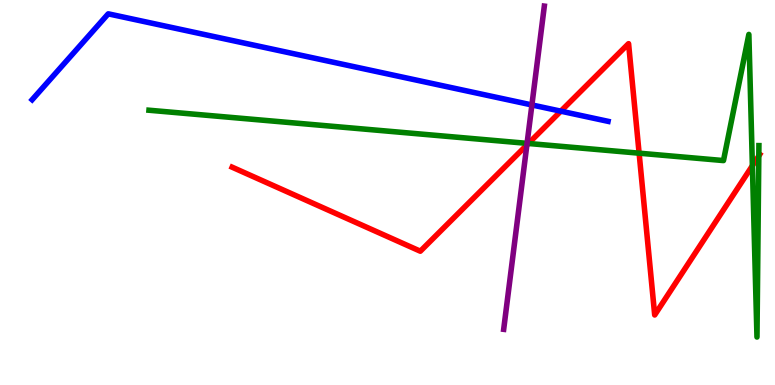[{'lines': ['blue', 'red'], 'intersections': [{'x': 7.24, 'y': 7.11}]}, {'lines': ['green', 'red'], 'intersections': [{'x': 6.82, 'y': 6.27}, {'x': 8.25, 'y': 6.02}, {'x': 9.71, 'y': 5.7}, {'x': 9.79, 'y': 5.95}]}, {'lines': ['purple', 'red'], 'intersections': [{'x': 6.8, 'y': 6.23}]}, {'lines': ['blue', 'green'], 'intersections': []}, {'lines': ['blue', 'purple'], 'intersections': [{'x': 6.86, 'y': 7.27}]}, {'lines': ['green', 'purple'], 'intersections': [{'x': 6.8, 'y': 6.28}]}]